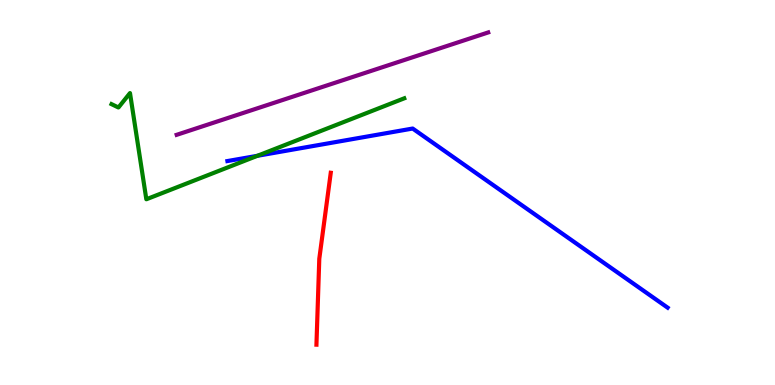[{'lines': ['blue', 'red'], 'intersections': []}, {'lines': ['green', 'red'], 'intersections': []}, {'lines': ['purple', 'red'], 'intersections': []}, {'lines': ['blue', 'green'], 'intersections': [{'x': 3.32, 'y': 5.95}]}, {'lines': ['blue', 'purple'], 'intersections': []}, {'lines': ['green', 'purple'], 'intersections': []}]